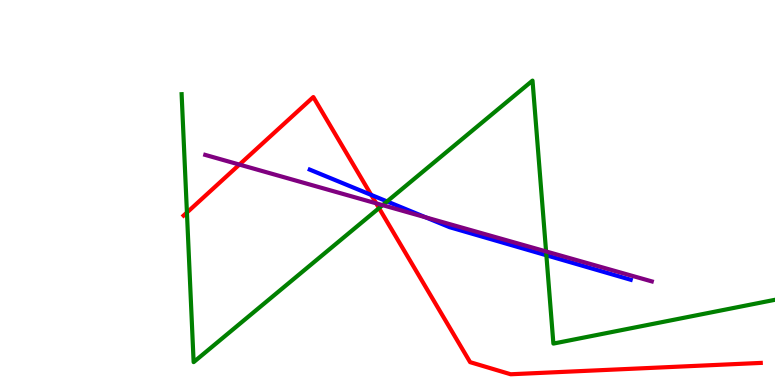[{'lines': ['blue', 'red'], 'intersections': [{'x': 4.79, 'y': 4.94}]}, {'lines': ['green', 'red'], 'intersections': [{'x': 2.41, 'y': 4.48}, {'x': 4.89, 'y': 4.59}]}, {'lines': ['purple', 'red'], 'intersections': [{'x': 3.09, 'y': 5.73}, {'x': 4.85, 'y': 4.72}]}, {'lines': ['blue', 'green'], 'intersections': [{'x': 4.99, 'y': 4.77}, {'x': 7.05, 'y': 3.37}]}, {'lines': ['blue', 'purple'], 'intersections': [{'x': 5.49, 'y': 4.35}]}, {'lines': ['green', 'purple'], 'intersections': [{'x': 4.94, 'y': 4.67}, {'x': 7.05, 'y': 3.47}]}]